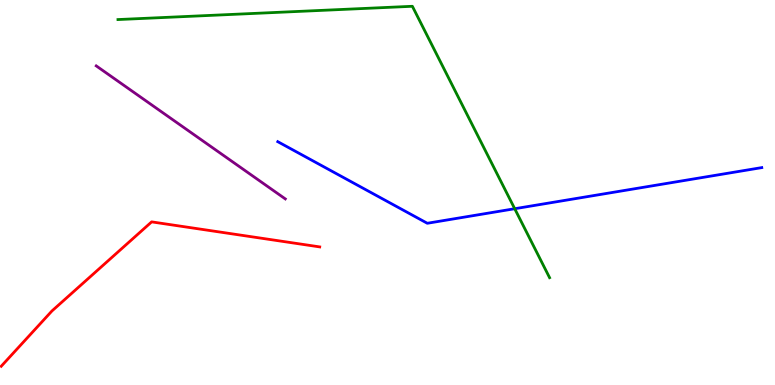[{'lines': ['blue', 'red'], 'intersections': []}, {'lines': ['green', 'red'], 'intersections': []}, {'lines': ['purple', 'red'], 'intersections': []}, {'lines': ['blue', 'green'], 'intersections': [{'x': 6.64, 'y': 4.58}]}, {'lines': ['blue', 'purple'], 'intersections': []}, {'lines': ['green', 'purple'], 'intersections': []}]